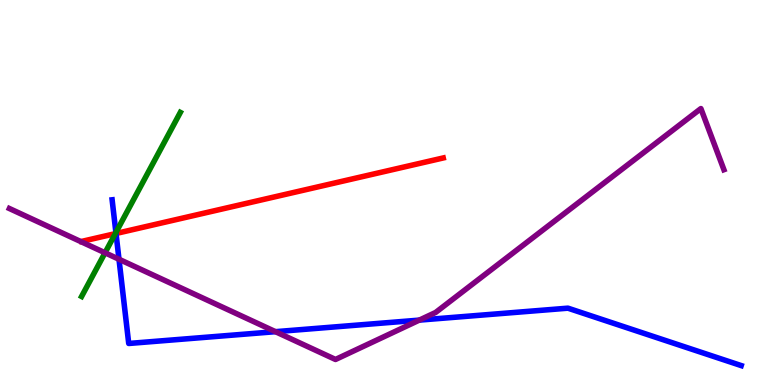[{'lines': ['blue', 'red'], 'intersections': [{'x': 1.5, 'y': 3.94}]}, {'lines': ['green', 'red'], 'intersections': [{'x': 1.49, 'y': 3.93}]}, {'lines': ['purple', 'red'], 'intersections': []}, {'lines': ['blue', 'green'], 'intersections': [{'x': 1.5, 'y': 3.96}]}, {'lines': ['blue', 'purple'], 'intersections': [{'x': 1.54, 'y': 3.27}, {'x': 3.55, 'y': 1.39}, {'x': 5.41, 'y': 1.69}]}, {'lines': ['green', 'purple'], 'intersections': [{'x': 1.36, 'y': 3.43}]}]